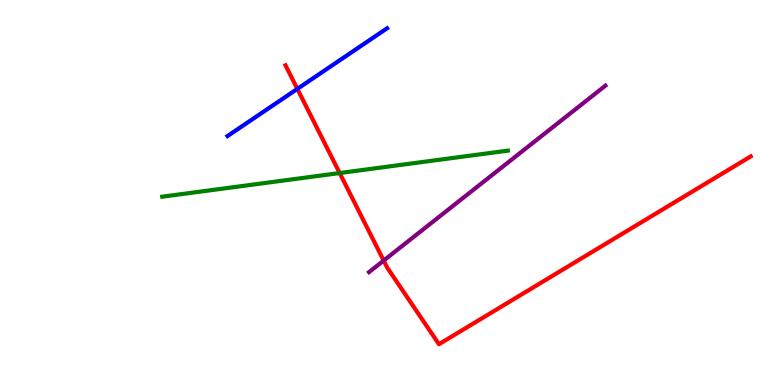[{'lines': ['blue', 'red'], 'intersections': [{'x': 3.84, 'y': 7.69}]}, {'lines': ['green', 'red'], 'intersections': [{'x': 4.38, 'y': 5.51}]}, {'lines': ['purple', 'red'], 'intersections': [{'x': 4.95, 'y': 3.23}]}, {'lines': ['blue', 'green'], 'intersections': []}, {'lines': ['blue', 'purple'], 'intersections': []}, {'lines': ['green', 'purple'], 'intersections': []}]